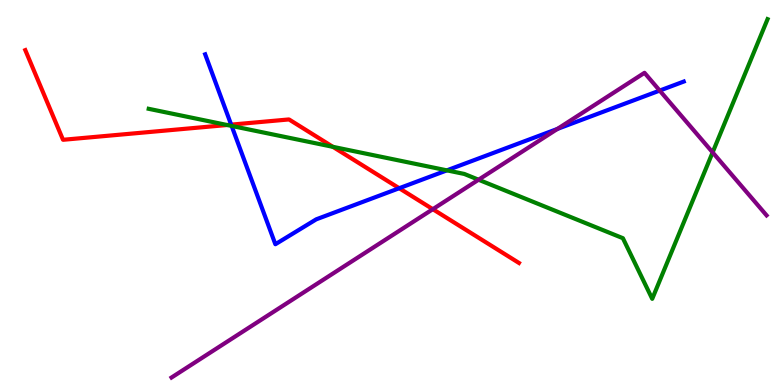[{'lines': ['blue', 'red'], 'intersections': [{'x': 2.98, 'y': 6.76}, {'x': 5.15, 'y': 5.11}]}, {'lines': ['green', 'red'], 'intersections': [{'x': 2.93, 'y': 6.75}, {'x': 4.3, 'y': 6.19}]}, {'lines': ['purple', 'red'], 'intersections': [{'x': 5.58, 'y': 4.57}]}, {'lines': ['blue', 'green'], 'intersections': [{'x': 2.99, 'y': 6.73}, {'x': 5.77, 'y': 5.58}]}, {'lines': ['blue', 'purple'], 'intersections': [{'x': 7.19, 'y': 6.65}, {'x': 8.51, 'y': 7.65}]}, {'lines': ['green', 'purple'], 'intersections': [{'x': 6.17, 'y': 5.33}, {'x': 9.2, 'y': 6.04}]}]